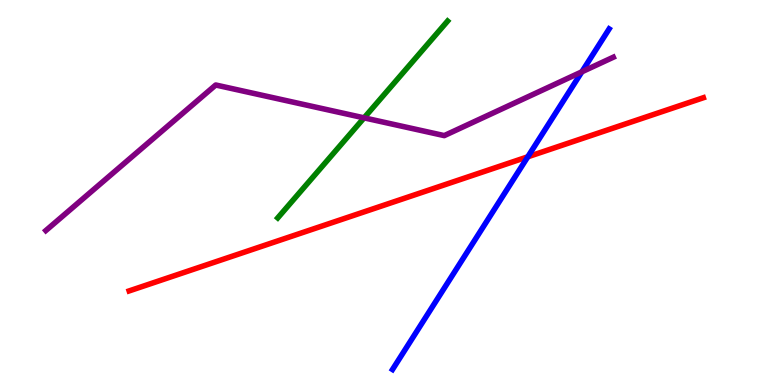[{'lines': ['blue', 'red'], 'intersections': [{'x': 6.81, 'y': 5.93}]}, {'lines': ['green', 'red'], 'intersections': []}, {'lines': ['purple', 'red'], 'intersections': []}, {'lines': ['blue', 'green'], 'intersections': []}, {'lines': ['blue', 'purple'], 'intersections': [{'x': 7.51, 'y': 8.13}]}, {'lines': ['green', 'purple'], 'intersections': [{'x': 4.7, 'y': 6.94}]}]